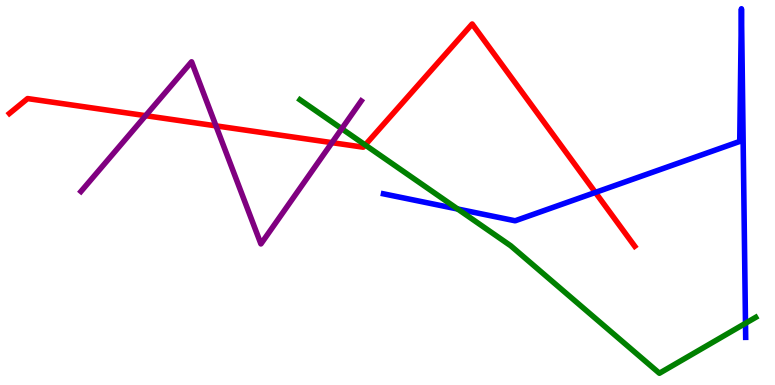[{'lines': ['blue', 'red'], 'intersections': [{'x': 7.68, 'y': 5.0}]}, {'lines': ['green', 'red'], 'intersections': [{'x': 4.71, 'y': 6.23}]}, {'lines': ['purple', 'red'], 'intersections': [{'x': 1.88, 'y': 7.0}, {'x': 2.79, 'y': 6.73}, {'x': 4.28, 'y': 6.29}]}, {'lines': ['blue', 'green'], 'intersections': [{'x': 5.91, 'y': 4.57}, {'x': 9.62, 'y': 1.6}]}, {'lines': ['blue', 'purple'], 'intersections': []}, {'lines': ['green', 'purple'], 'intersections': [{'x': 4.41, 'y': 6.66}]}]